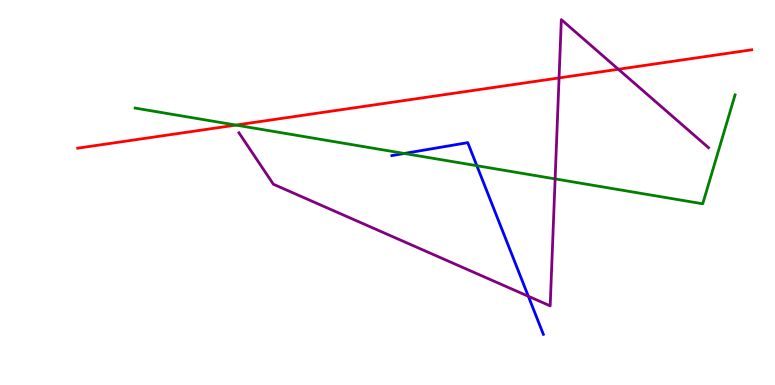[{'lines': ['blue', 'red'], 'intersections': []}, {'lines': ['green', 'red'], 'intersections': [{'x': 3.04, 'y': 6.75}]}, {'lines': ['purple', 'red'], 'intersections': [{'x': 7.21, 'y': 7.98}, {'x': 7.98, 'y': 8.2}]}, {'lines': ['blue', 'green'], 'intersections': [{'x': 5.22, 'y': 6.01}, {'x': 6.15, 'y': 5.7}]}, {'lines': ['blue', 'purple'], 'intersections': [{'x': 6.82, 'y': 2.3}]}, {'lines': ['green', 'purple'], 'intersections': [{'x': 7.16, 'y': 5.35}]}]